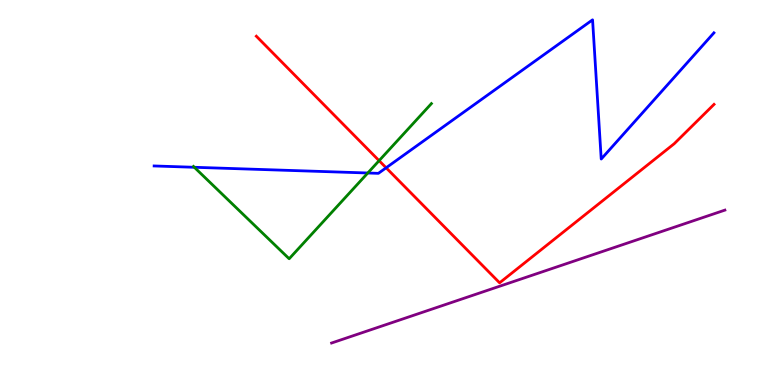[{'lines': ['blue', 'red'], 'intersections': [{'x': 4.98, 'y': 5.64}]}, {'lines': ['green', 'red'], 'intersections': [{'x': 4.89, 'y': 5.83}]}, {'lines': ['purple', 'red'], 'intersections': []}, {'lines': ['blue', 'green'], 'intersections': [{'x': 2.51, 'y': 5.66}, {'x': 4.75, 'y': 5.51}]}, {'lines': ['blue', 'purple'], 'intersections': []}, {'lines': ['green', 'purple'], 'intersections': []}]